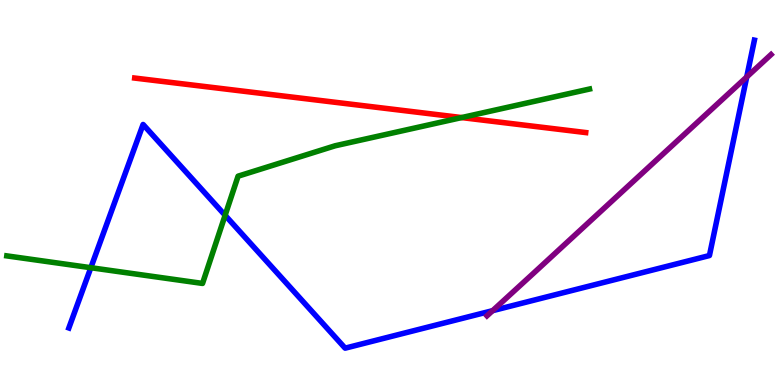[{'lines': ['blue', 'red'], 'intersections': []}, {'lines': ['green', 'red'], 'intersections': [{'x': 5.96, 'y': 6.95}]}, {'lines': ['purple', 'red'], 'intersections': []}, {'lines': ['blue', 'green'], 'intersections': [{'x': 1.17, 'y': 3.05}, {'x': 2.9, 'y': 4.41}]}, {'lines': ['blue', 'purple'], 'intersections': [{'x': 6.36, 'y': 1.93}, {'x': 9.64, 'y': 8.0}]}, {'lines': ['green', 'purple'], 'intersections': []}]